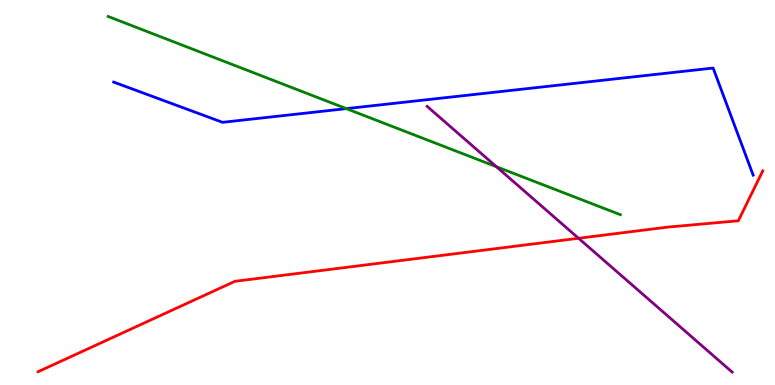[{'lines': ['blue', 'red'], 'intersections': []}, {'lines': ['green', 'red'], 'intersections': []}, {'lines': ['purple', 'red'], 'intersections': [{'x': 7.47, 'y': 3.81}]}, {'lines': ['blue', 'green'], 'intersections': [{'x': 4.47, 'y': 7.18}]}, {'lines': ['blue', 'purple'], 'intersections': []}, {'lines': ['green', 'purple'], 'intersections': [{'x': 6.41, 'y': 5.67}]}]